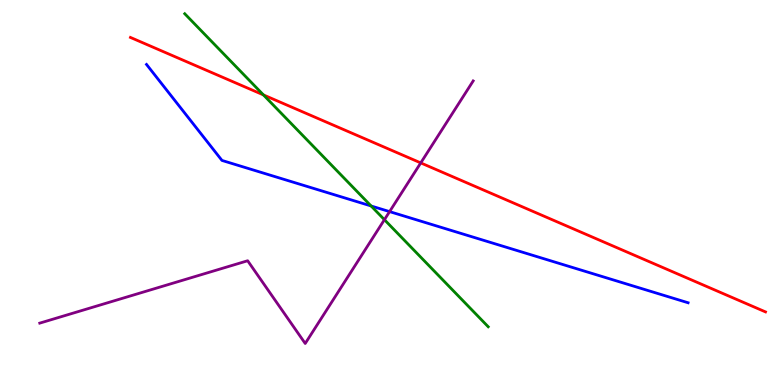[{'lines': ['blue', 'red'], 'intersections': []}, {'lines': ['green', 'red'], 'intersections': [{'x': 3.4, 'y': 7.53}]}, {'lines': ['purple', 'red'], 'intersections': [{'x': 5.43, 'y': 5.77}]}, {'lines': ['blue', 'green'], 'intersections': [{'x': 4.79, 'y': 4.65}]}, {'lines': ['blue', 'purple'], 'intersections': [{'x': 5.03, 'y': 4.5}]}, {'lines': ['green', 'purple'], 'intersections': [{'x': 4.96, 'y': 4.29}]}]